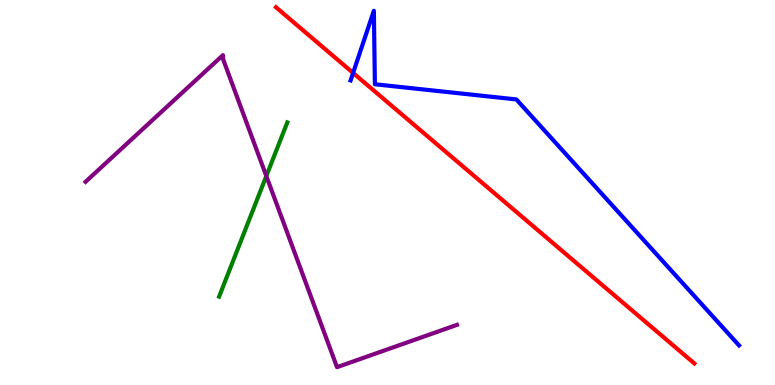[{'lines': ['blue', 'red'], 'intersections': [{'x': 4.56, 'y': 8.11}]}, {'lines': ['green', 'red'], 'intersections': []}, {'lines': ['purple', 'red'], 'intersections': []}, {'lines': ['blue', 'green'], 'intersections': []}, {'lines': ['blue', 'purple'], 'intersections': []}, {'lines': ['green', 'purple'], 'intersections': [{'x': 3.44, 'y': 5.43}]}]